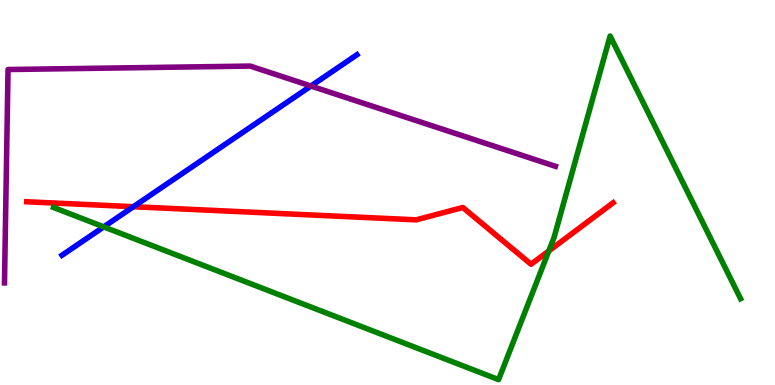[{'lines': ['blue', 'red'], 'intersections': [{'x': 1.72, 'y': 4.63}]}, {'lines': ['green', 'red'], 'intersections': [{'x': 7.08, 'y': 3.48}]}, {'lines': ['purple', 'red'], 'intersections': []}, {'lines': ['blue', 'green'], 'intersections': [{'x': 1.34, 'y': 4.11}]}, {'lines': ['blue', 'purple'], 'intersections': [{'x': 4.01, 'y': 7.77}]}, {'lines': ['green', 'purple'], 'intersections': []}]